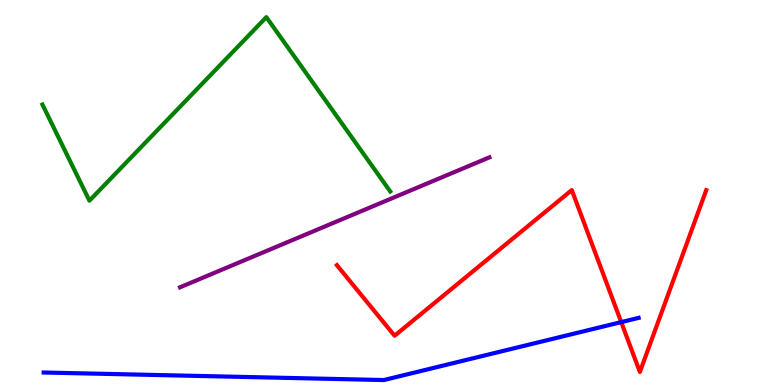[{'lines': ['blue', 'red'], 'intersections': [{'x': 8.02, 'y': 1.63}]}, {'lines': ['green', 'red'], 'intersections': []}, {'lines': ['purple', 'red'], 'intersections': []}, {'lines': ['blue', 'green'], 'intersections': []}, {'lines': ['blue', 'purple'], 'intersections': []}, {'lines': ['green', 'purple'], 'intersections': []}]